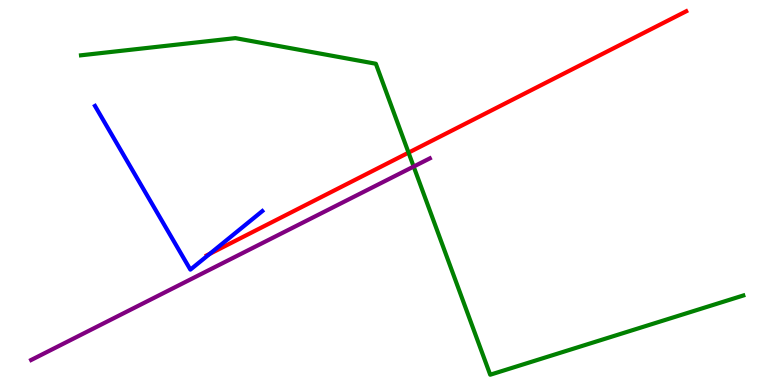[{'lines': ['blue', 'red'], 'intersections': [{'x': 2.71, 'y': 3.41}]}, {'lines': ['green', 'red'], 'intersections': [{'x': 5.27, 'y': 6.04}]}, {'lines': ['purple', 'red'], 'intersections': []}, {'lines': ['blue', 'green'], 'intersections': []}, {'lines': ['blue', 'purple'], 'intersections': []}, {'lines': ['green', 'purple'], 'intersections': [{'x': 5.34, 'y': 5.67}]}]